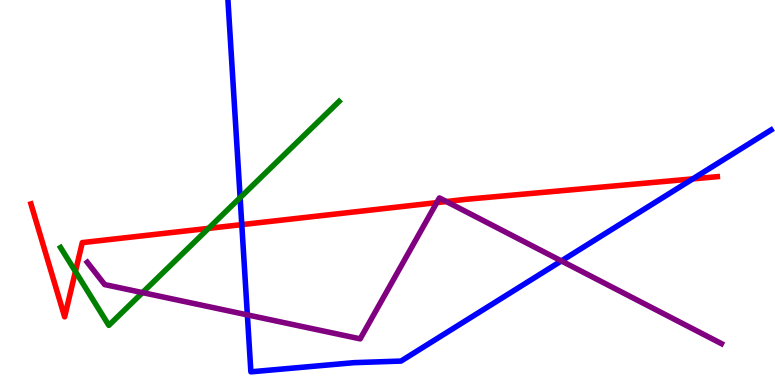[{'lines': ['blue', 'red'], 'intersections': [{'x': 3.12, 'y': 4.17}, {'x': 8.94, 'y': 5.35}]}, {'lines': ['green', 'red'], 'intersections': [{'x': 0.973, 'y': 2.95}, {'x': 2.69, 'y': 4.07}]}, {'lines': ['purple', 'red'], 'intersections': [{'x': 5.64, 'y': 4.74}, {'x': 5.76, 'y': 4.77}]}, {'lines': ['blue', 'green'], 'intersections': [{'x': 3.1, 'y': 4.87}]}, {'lines': ['blue', 'purple'], 'intersections': [{'x': 3.19, 'y': 1.82}, {'x': 7.24, 'y': 3.22}]}, {'lines': ['green', 'purple'], 'intersections': [{'x': 1.84, 'y': 2.4}]}]